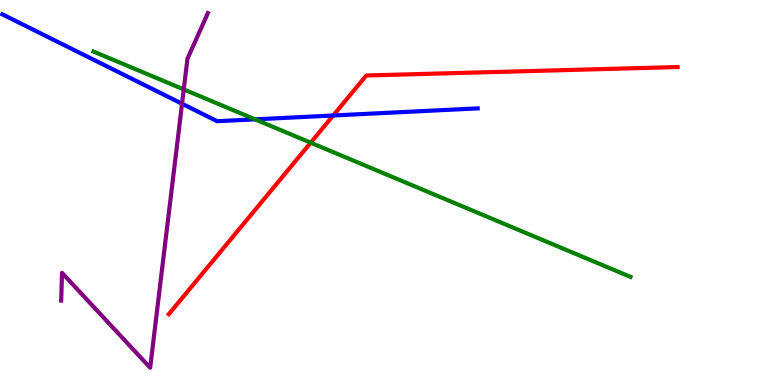[{'lines': ['blue', 'red'], 'intersections': [{'x': 4.3, 'y': 7.0}]}, {'lines': ['green', 'red'], 'intersections': [{'x': 4.01, 'y': 6.29}]}, {'lines': ['purple', 'red'], 'intersections': []}, {'lines': ['blue', 'green'], 'intersections': [{'x': 3.29, 'y': 6.9}]}, {'lines': ['blue', 'purple'], 'intersections': [{'x': 2.35, 'y': 7.31}]}, {'lines': ['green', 'purple'], 'intersections': [{'x': 2.37, 'y': 7.68}]}]